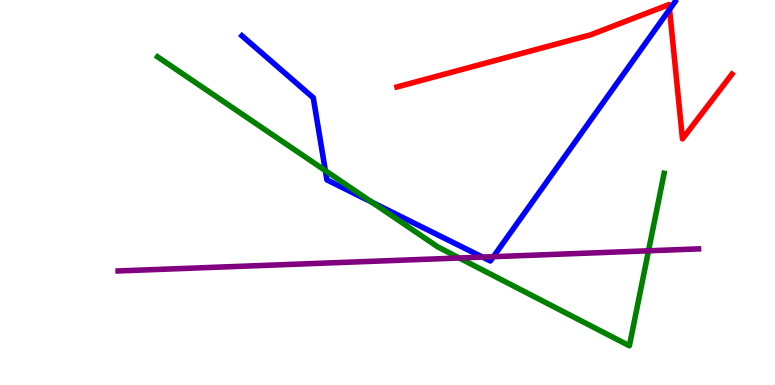[{'lines': ['blue', 'red'], 'intersections': [{'x': 8.64, 'y': 9.75}]}, {'lines': ['green', 'red'], 'intersections': []}, {'lines': ['purple', 'red'], 'intersections': []}, {'lines': ['blue', 'green'], 'intersections': [{'x': 4.2, 'y': 5.57}, {'x': 4.8, 'y': 4.75}]}, {'lines': ['blue', 'purple'], 'intersections': [{'x': 6.23, 'y': 3.32}, {'x': 6.37, 'y': 3.33}]}, {'lines': ['green', 'purple'], 'intersections': [{'x': 5.93, 'y': 3.3}, {'x': 8.37, 'y': 3.49}]}]